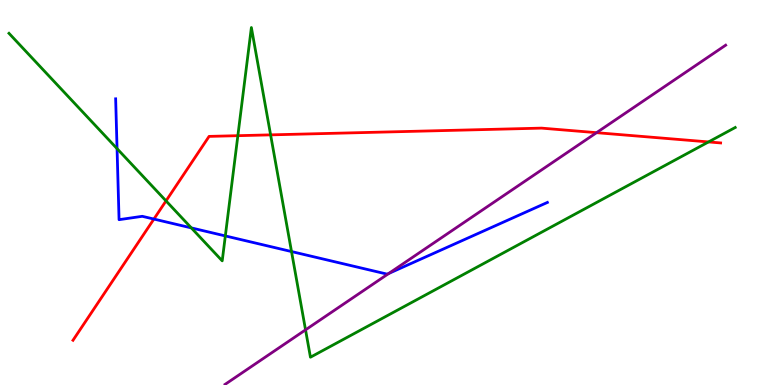[{'lines': ['blue', 'red'], 'intersections': [{'x': 1.99, 'y': 4.31}]}, {'lines': ['green', 'red'], 'intersections': [{'x': 2.14, 'y': 4.78}, {'x': 3.07, 'y': 6.48}, {'x': 3.49, 'y': 6.5}, {'x': 9.14, 'y': 6.31}]}, {'lines': ['purple', 'red'], 'intersections': [{'x': 7.7, 'y': 6.55}]}, {'lines': ['blue', 'green'], 'intersections': [{'x': 1.51, 'y': 6.14}, {'x': 2.47, 'y': 4.08}, {'x': 2.91, 'y': 3.87}, {'x': 3.76, 'y': 3.47}]}, {'lines': ['blue', 'purple'], 'intersections': [{'x': 5.02, 'y': 2.9}]}, {'lines': ['green', 'purple'], 'intersections': [{'x': 3.94, 'y': 1.43}]}]